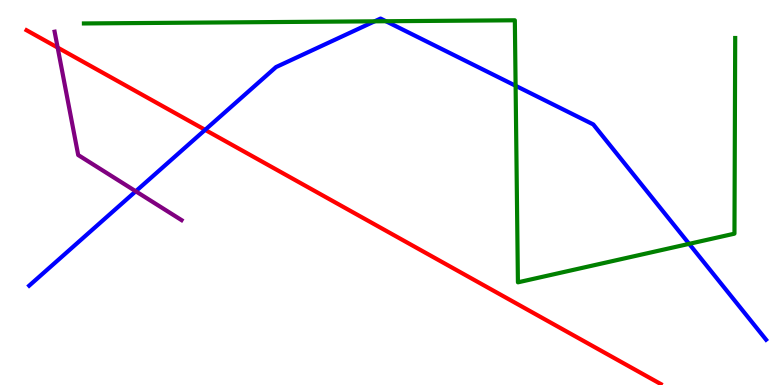[{'lines': ['blue', 'red'], 'intersections': [{'x': 2.65, 'y': 6.63}]}, {'lines': ['green', 'red'], 'intersections': []}, {'lines': ['purple', 'red'], 'intersections': [{'x': 0.744, 'y': 8.76}]}, {'lines': ['blue', 'green'], 'intersections': [{'x': 4.83, 'y': 9.45}, {'x': 4.98, 'y': 9.45}, {'x': 6.65, 'y': 7.77}, {'x': 8.89, 'y': 3.67}]}, {'lines': ['blue', 'purple'], 'intersections': [{'x': 1.75, 'y': 5.03}]}, {'lines': ['green', 'purple'], 'intersections': []}]